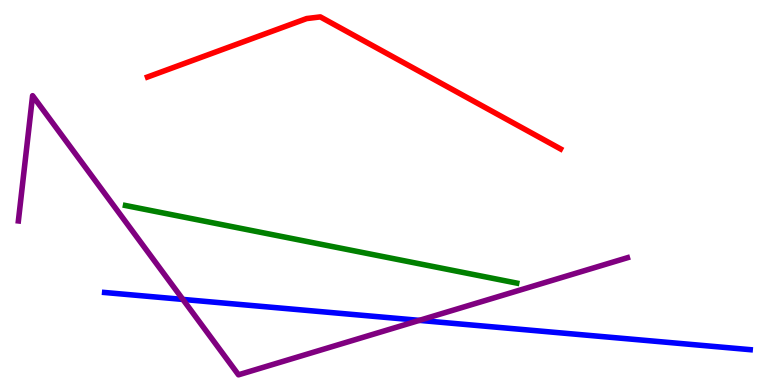[{'lines': ['blue', 'red'], 'intersections': []}, {'lines': ['green', 'red'], 'intersections': []}, {'lines': ['purple', 'red'], 'intersections': []}, {'lines': ['blue', 'green'], 'intersections': []}, {'lines': ['blue', 'purple'], 'intersections': [{'x': 2.36, 'y': 2.22}, {'x': 5.41, 'y': 1.68}]}, {'lines': ['green', 'purple'], 'intersections': []}]